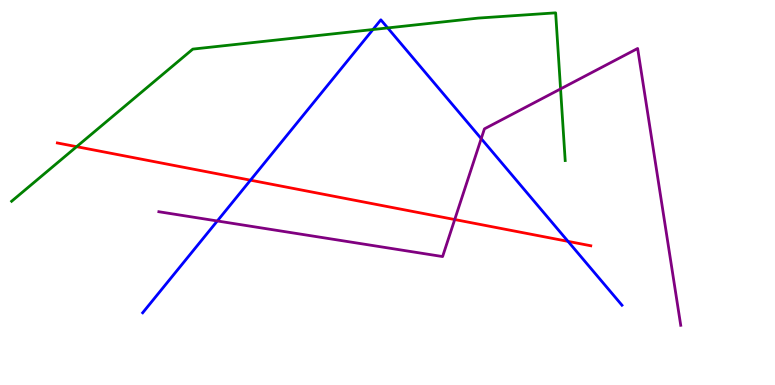[{'lines': ['blue', 'red'], 'intersections': [{'x': 3.23, 'y': 5.32}, {'x': 7.33, 'y': 3.73}]}, {'lines': ['green', 'red'], 'intersections': [{'x': 0.989, 'y': 6.19}]}, {'lines': ['purple', 'red'], 'intersections': [{'x': 5.87, 'y': 4.3}]}, {'lines': ['blue', 'green'], 'intersections': [{'x': 4.81, 'y': 9.23}, {'x': 5.0, 'y': 9.27}]}, {'lines': ['blue', 'purple'], 'intersections': [{'x': 2.8, 'y': 4.26}, {'x': 6.21, 'y': 6.4}]}, {'lines': ['green', 'purple'], 'intersections': [{'x': 7.23, 'y': 7.69}]}]